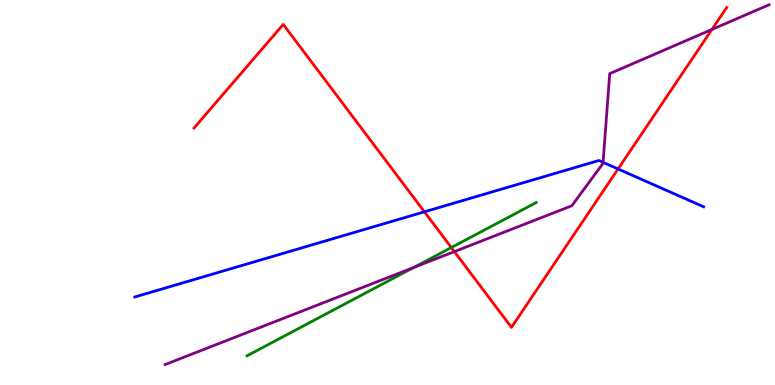[{'lines': ['blue', 'red'], 'intersections': [{'x': 5.48, 'y': 4.5}, {'x': 7.97, 'y': 5.61}]}, {'lines': ['green', 'red'], 'intersections': [{'x': 5.82, 'y': 3.57}]}, {'lines': ['purple', 'red'], 'intersections': [{'x': 5.86, 'y': 3.46}, {'x': 9.19, 'y': 9.24}]}, {'lines': ['blue', 'green'], 'intersections': []}, {'lines': ['blue', 'purple'], 'intersections': [{'x': 7.78, 'y': 5.78}]}, {'lines': ['green', 'purple'], 'intersections': [{'x': 5.34, 'y': 3.05}]}]